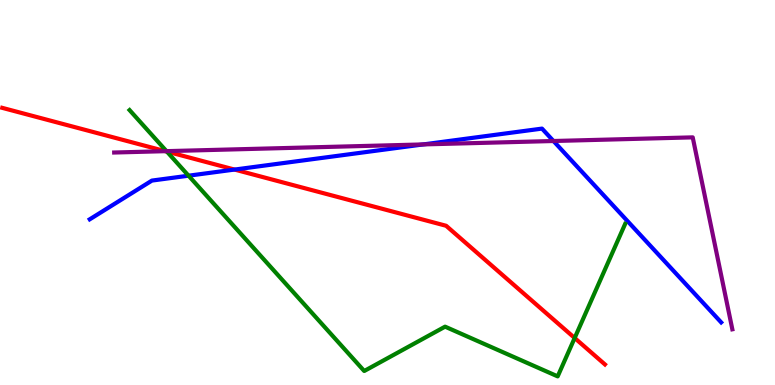[{'lines': ['blue', 'red'], 'intersections': [{'x': 3.03, 'y': 5.6}]}, {'lines': ['green', 'red'], 'intersections': [{'x': 2.15, 'y': 6.06}, {'x': 7.42, 'y': 1.22}]}, {'lines': ['purple', 'red'], 'intersections': [{'x': 2.13, 'y': 6.07}]}, {'lines': ['blue', 'green'], 'intersections': [{'x': 2.43, 'y': 5.44}]}, {'lines': ['blue', 'purple'], 'intersections': [{'x': 5.46, 'y': 6.25}, {'x': 7.14, 'y': 6.34}]}, {'lines': ['green', 'purple'], 'intersections': [{'x': 2.15, 'y': 6.07}]}]